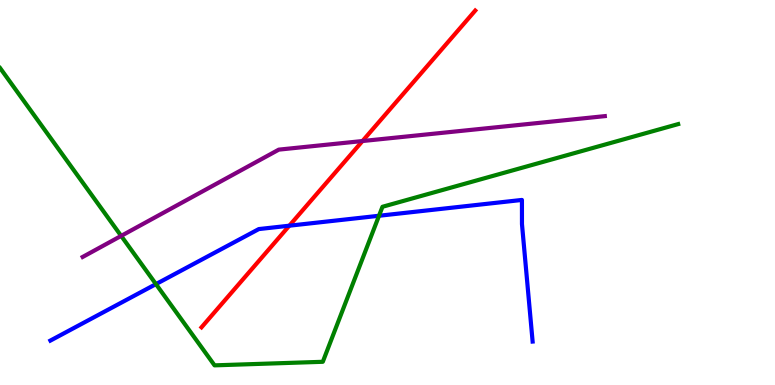[{'lines': ['blue', 'red'], 'intersections': [{'x': 3.73, 'y': 4.14}]}, {'lines': ['green', 'red'], 'intersections': []}, {'lines': ['purple', 'red'], 'intersections': [{'x': 4.68, 'y': 6.34}]}, {'lines': ['blue', 'green'], 'intersections': [{'x': 2.01, 'y': 2.62}, {'x': 4.89, 'y': 4.4}]}, {'lines': ['blue', 'purple'], 'intersections': []}, {'lines': ['green', 'purple'], 'intersections': [{'x': 1.56, 'y': 3.87}]}]